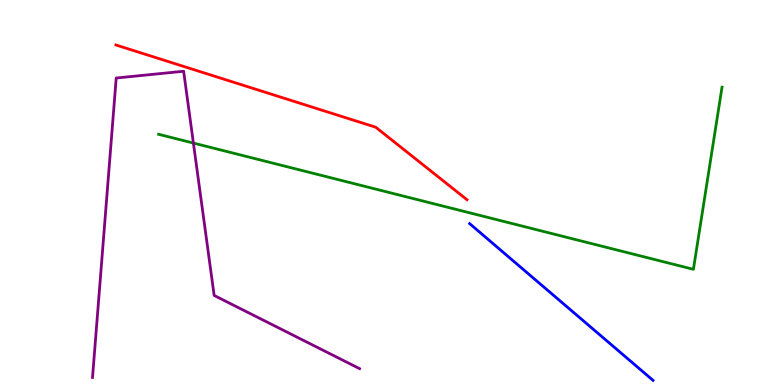[{'lines': ['blue', 'red'], 'intersections': []}, {'lines': ['green', 'red'], 'intersections': []}, {'lines': ['purple', 'red'], 'intersections': []}, {'lines': ['blue', 'green'], 'intersections': []}, {'lines': ['blue', 'purple'], 'intersections': []}, {'lines': ['green', 'purple'], 'intersections': [{'x': 2.5, 'y': 6.28}]}]